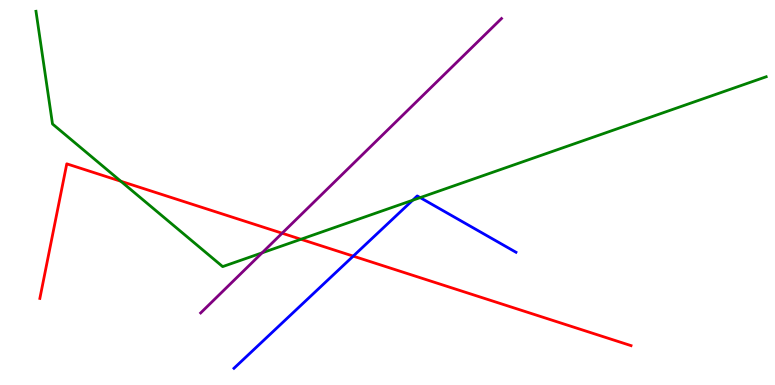[{'lines': ['blue', 'red'], 'intersections': [{'x': 4.56, 'y': 3.35}]}, {'lines': ['green', 'red'], 'intersections': [{'x': 1.56, 'y': 5.29}, {'x': 3.88, 'y': 3.79}]}, {'lines': ['purple', 'red'], 'intersections': [{'x': 3.64, 'y': 3.94}]}, {'lines': ['blue', 'green'], 'intersections': [{'x': 5.32, 'y': 4.8}, {'x': 5.42, 'y': 4.87}]}, {'lines': ['blue', 'purple'], 'intersections': []}, {'lines': ['green', 'purple'], 'intersections': [{'x': 3.38, 'y': 3.43}]}]